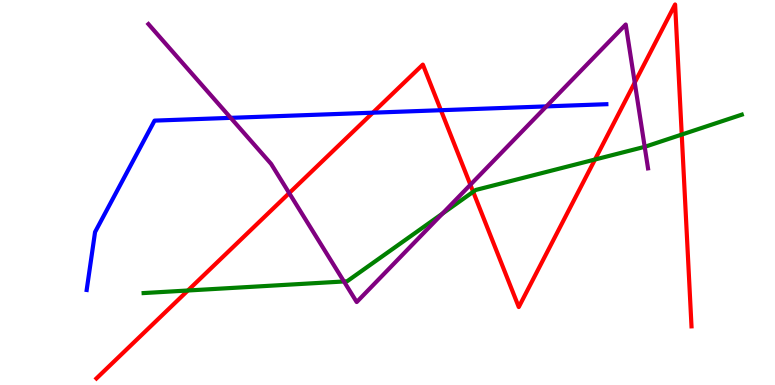[{'lines': ['blue', 'red'], 'intersections': [{'x': 4.81, 'y': 7.07}, {'x': 5.69, 'y': 7.14}]}, {'lines': ['green', 'red'], 'intersections': [{'x': 2.42, 'y': 2.45}, {'x': 6.11, 'y': 5.02}, {'x': 7.68, 'y': 5.86}, {'x': 8.8, 'y': 6.5}]}, {'lines': ['purple', 'red'], 'intersections': [{'x': 3.73, 'y': 4.98}, {'x': 6.07, 'y': 5.2}, {'x': 8.19, 'y': 7.85}]}, {'lines': ['blue', 'green'], 'intersections': []}, {'lines': ['blue', 'purple'], 'intersections': [{'x': 2.98, 'y': 6.94}, {'x': 7.05, 'y': 7.24}]}, {'lines': ['green', 'purple'], 'intersections': [{'x': 4.44, 'y': 2.69}, {'x': 5.71, 'y': 4.45}, {'x': 8.32, 'y': 6.19}]}]